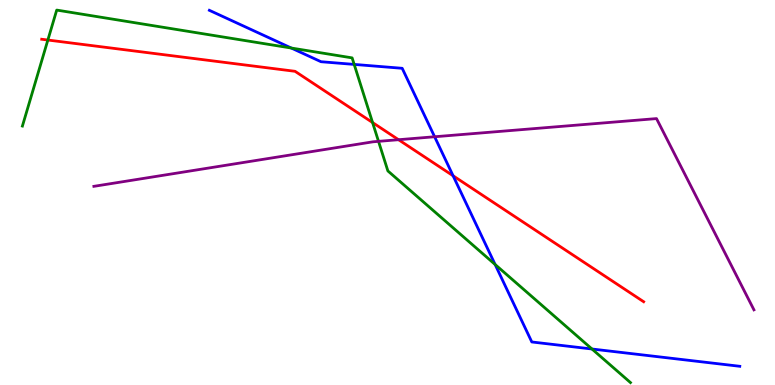[{'lines': ['blue', 'red'], 'intersections': [{'x': 5.85, 'y': 5.43}]}, {'lines': ['green', 'red'], 'intersections': [{'x': 0.618, 'y': 8.96}, {'x': 4.81, 'y': 6.82}]}, {'lines': ['purple', 'red'], 'intersections': [{'x': 5.14, 'y': 6.37}]}, {'lines': ['blue', 'green'], 'intersections': [{'x': 3.76, 'y': 8.75}, {'x': 4.57, 'y': 8.33}, {'x': 6.39, 'y': 3.13}, {'x': 7.64, 'y': 0.935}]}, {'lines': ['blue', 'purple'], 'intersections': [{'x': 5.61, 'y': 6.45}]}, {'lines': ['green', 'purple'], 'intersections': [{'x': 4.88, 'y': 6.33}]}]